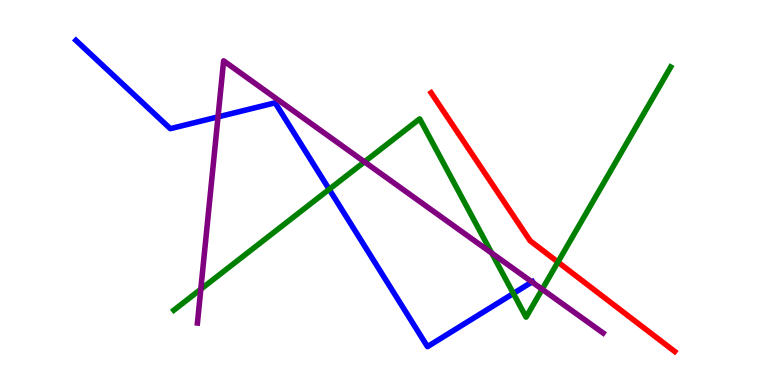[{'lines': ['blue', 'red'], 'intersections': []}, {'lines': ['green', 'red'], 'intersections': [{'x': 7.2, 'y': 3.19}]}, {'lines': ['purple', 'red'], 'intersections': []}, {'lines': ['blue', 'green'], 'intersections': [{'x': 4.25, 'y': 5.08}, {'x': 6.62, 'y': 2.38}]}, {'lines': ['blue', 'purple'], 'intersections': [{'x': 2.81, 'y': 6.96}, {'x': 6.86, 'y': 2.68}]}, {'lines': ['green', 'purple'], 'intersections': [{'x': 2.59, 'y': 2.49}, {'x': 4.7, 'y': 5.8}, {'x': 6.34, 'y': 3.43}, {'x': 7.0, 'y': 2.49}]}]